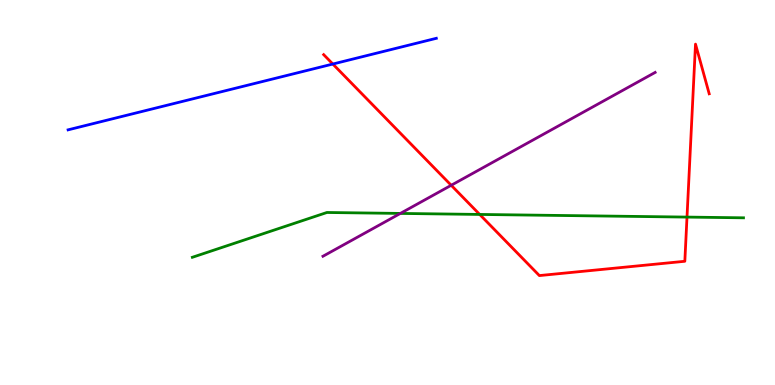[{'lines': ['blue', 'red'], 'intersections': [{'x': 4.29, 'y': 8.34}]}, {'lines': ['green', 'red'], 'intersections': [{'x': 6.19, 'y': 4.43}, {'x': 8.86, 'y': 4.36}]}, {'lines': ['purple', 'red'], 'intersections': [{'x': 5.82, 'y': 5.19}]}, {'lines': ['blue', 'green'], 'intersections': []}, {'lines': ['blue', 'purple'], 'intersections': []}, {'lines': ['green', 'purple'], 'intersections': [{'x': 5.17, 'y': 4.46}]}]